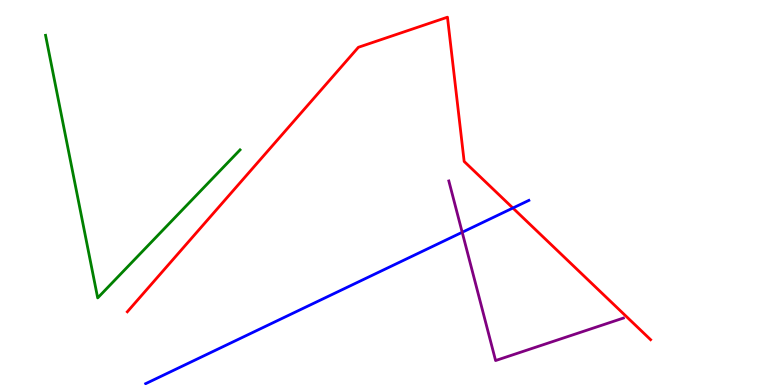[{'lines': ['blue', 'red'], 'intersections': [{'x': 6.62, 'y': 4.6}]}, {'lines': ['green', 'red'], 'intersections': []}, {'lines': ['purple', 'red'], 'intersections': []}, {'lines': ['blue', 'green'], 'intersections': []}, {'lines': ['blue', 'purple'], 'intersections': [{'x': 5.96, 'y': 3.97}]}, {'lines': ['green', 'purple'], 'intersections': []}]